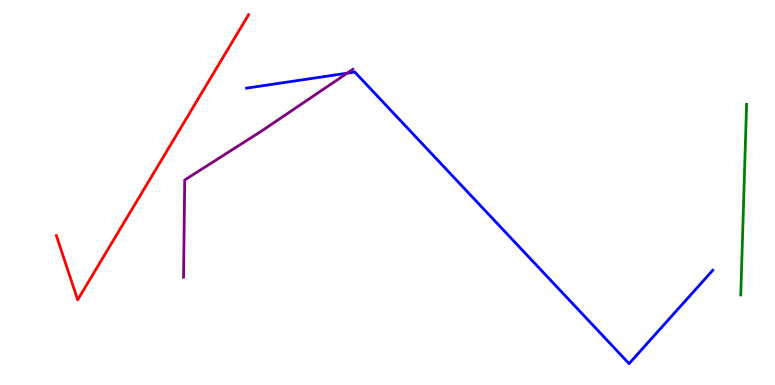[{'lines': ['blue', 'red'], 'intersections': []}, {'lines': ['green', 'red'], 'intersections': []}, {'lines': ['purple', 'red'], 'intersections': []}, {'lines': ['blue', 'green'], 'intersections': []}, {'lines': ['blue', 'purple'], 'intersections': [{'x': 4.48, 'y': 8.1}]}, {'lines': ['green', 'purple'], 'intersections': []}]